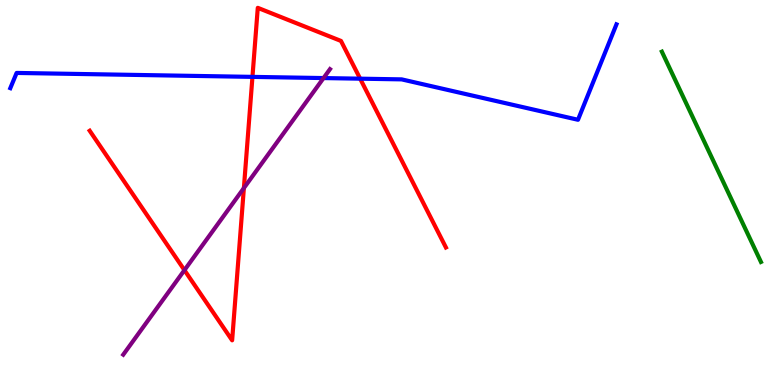[{'lines': ['blue', 'red'], 'intersections': [{'x': 3.26, 'y': 8.0}, {'x': 4.65, 'y': 7.96}]}, {'lines': ['green', 'red'], 'intersections': []}, {'lines': ['purple', 'red'], 'intersections': [{'x': 2.38, 'y': 2.98}, {'x': 3.15, 'y': 5.12}]}, {'lines': ['blue', 'green'], 'intersections': []}, {'lines': ['blue', 'purple'], 'intersections': [{'x': 4.17, 'y': 7.97}]}, {'lines': ['green', 'purple'], 'intersections': []}]